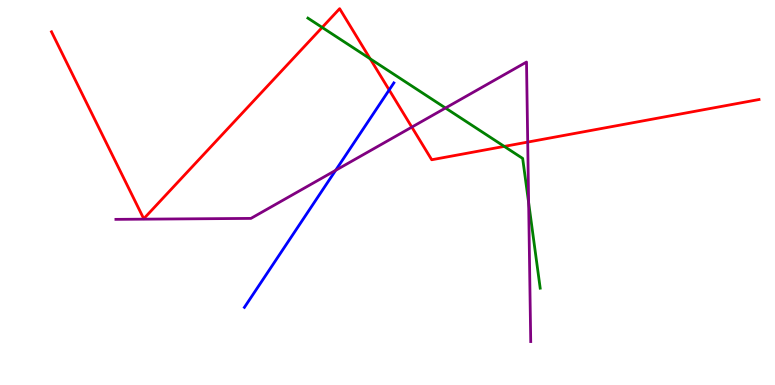[{'lines': ['blue', 'red'], 'intersections': [{'x': 5.02, 'y': 7.66}]}, {'lines': ['green', 'red'], 'intersections': [{'x': 4.16, 'y': 9.29}, {'x': 4.78, 'y': 8.47}, {'x': 6.51, 'y': 6.2}]}, {'lines': ['purple', 'red'], 'intersections': [{'x': 5.31, 'y': 6.7}, {'x': 6.81, 'y': 6.31}]}, {'lines': ['blue', 'green'], 'intersections': []}, {'lines': ['blue', 'purple'], 'intersections': [{'x': 4.33, 'y': 5.58}]}, {'lines': ['green', 'purple'], 'intersections': [{'x': 5.75, 'y': 7.19}, {'x': 6.82, 'y': 4.74}]}]